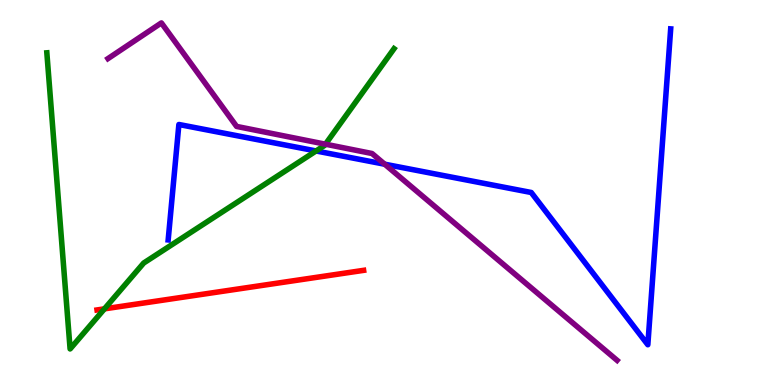[{'lines': ['blue', 'red'], 'intersections': []}, {'lines': ['green', 'red'], 'intersections': [{'x': 1.35, 'y': 1.98}]}, {'lines': ['purple', 'red'], 'intersections': []}, {'lines': ['blue', 'green'], 'intersections': [{'x': 4.08, 'y': 6.08}]}, {'lines': ['blue', 'purple'], 'intersections': [{'x': 4.96, 'y': 5.73}]}, {'lines': ['green', 'purple'], 'intersections': [{'x': 4.2, 'y': 6.25}]}]